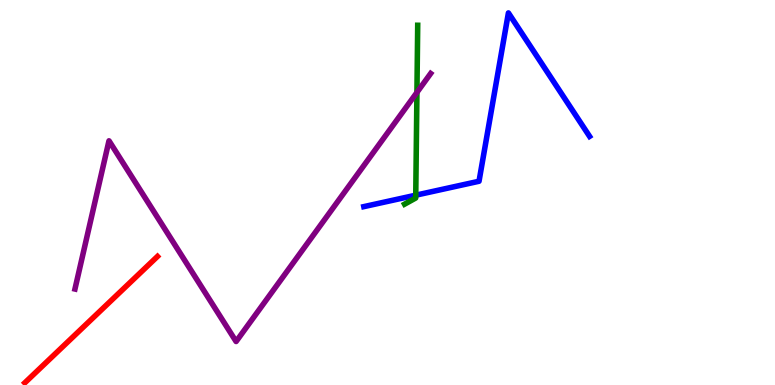[{'lines': ['blue', 'red'], 'intersections': []}, {'lines': ['green', 'red'], 'intersections': []}, {'lines': ['purple', 'red'], 'intersections': []}, {'lines': ['blue', 'green'], 'intersections': [{'x': 5.36, 'y': 4.93}]}, {'lines': ['blue', 'purple'], 'intersections': []}, {'lines': ['green', 'purple'], 'intersections': [{'x': 5.38, 'y': 7.6}]}]